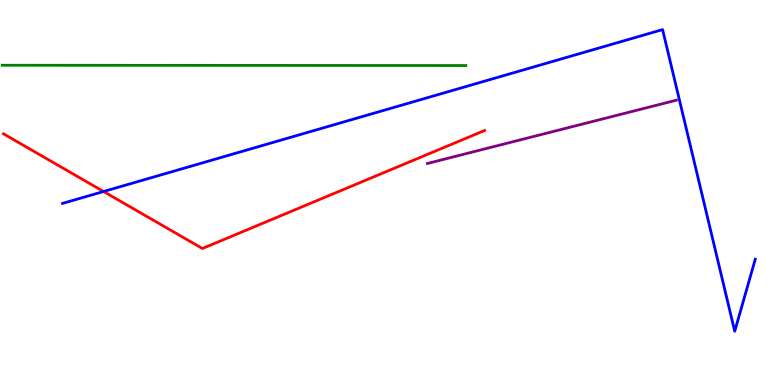[{'lines': ['blue', 'red'], 'intersections': [{'x': 1.34, 'y': 5.03}]}, {'lines': ['green', 'red'], 'intersections': []}, {'lines': ['purple', 'red'], 'intersections': []}, {'lines': ['blue', 'green'], 'intersections': []}, {'lines': ['blue', 'purple'], 'intersections': []}, {'lines': ['green', 'purple'], 'intersections': []}]